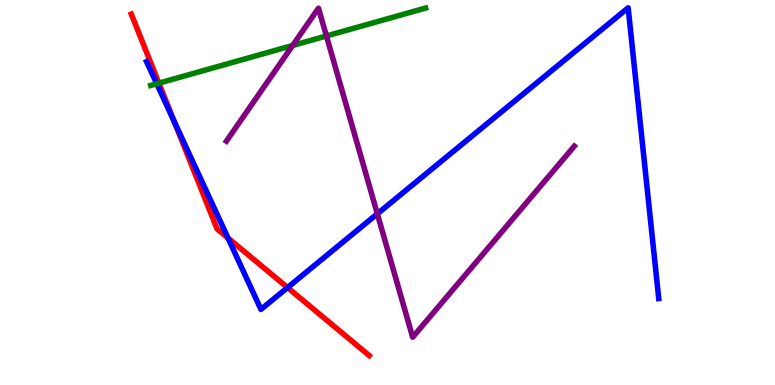[{'lines': ['blue', 'red'], 'intersections': [{'x': 2.25, 'y': 6.85}, {'x': 2.94, 'y': 3.82}, {'x': 3.71, 'y': 2.53}]}, {'lines': ['green', 'red'], 'intersections': [{'x': 2.05, 'y': 7.84}]}, {'lines': ['purple', 'red'], 'intersections': []}, {'lines': ['blue', 'green'], 'intersections': [{'x': 2.02, 'y': 7.82}]}, {'lines': ['blue', 'purple'], 'intersections': [{'x': 4.87, 'y': 4.45}]}, {'lines': ['green', 'purple'], 'intersections': [{'x': 3.78, 'y': 8.82}, {'x': 4.21, 'y': 9.07}]}]